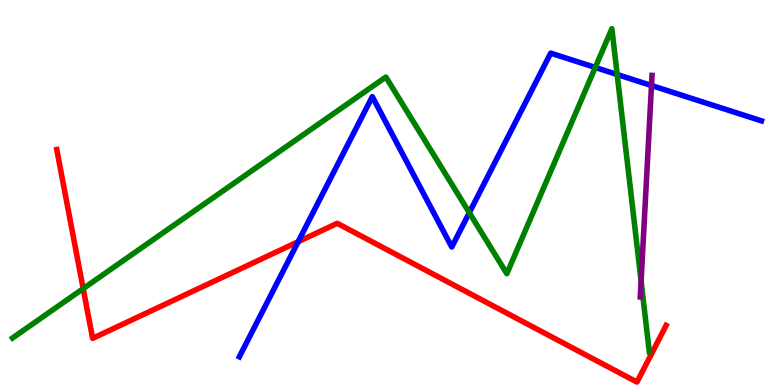[{'lines': ['blue', 'red'], 'intersections': [{'x': 3.85, 'y': 3.72}]}, {'lines': ['green', 'red'], 'intersections': [{'x': 1.07, 'y': 2.5}]}, {'lines': ['purple', 'red'], 'intersections': []}, {'lines': ['blue', 'green'], 'intersections': [{'x': 6.06, 'y': 4.48}, {'x': 7.68, 'y': 8.25}, {'x': 7.96, 'y': 8.07}]}, {'lines': ['blue', 'purple'], 'intersections': [{'x': 8.41, 'y': 7.78}]}, {'lines': ['green', 'purple'], 'intersections': [{'x': 8.27, 'y': 2.7}]}]